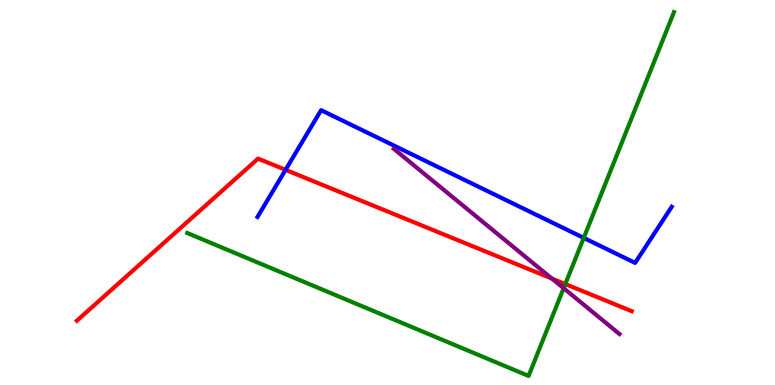[{'lines': ['blue', 'red'], 'intersections': [{'x': 3.68, 'y': 5.59}]}, {'lines': ['green', 'red'], 'intersections': [{'x': 7.29, 'y': 2.62}]}, {'lines': ['purple', 'red'], 'intersections': [{'x': 7.12, 'y': 2.76}]}, {'lines': ['blue', 'green'], 'intersections': [{'x': 7.53, 'y': 3.82}]}, {'lines': ['blue', 'purple'], 'intersections': []}, {'lines': ['green', 'purple'], 'intersections': [{'x': 7.27, 'y': 2.51}]}]